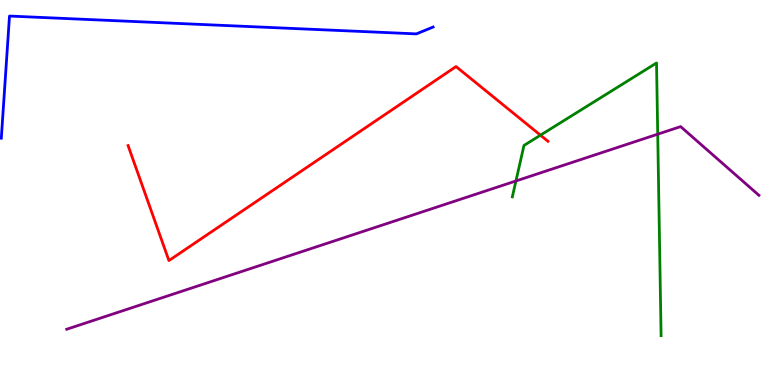[{'lines': ['blue', 'red'], 'intersections': []}, {'lines': ['green', 'red'], 'intersections': [{'x': 6.97, 'y': 6.49}]}, {'lines': ['purple', 'red'], 'intersections': []}, {'lines': ['blue', 'green'], 'intersections': []}, {'lines': ['blue', 'purple'], 'intersections': []}, {'lines': ['green', 'purple'], 'intersections': [{'x': 6.66, 'y': 5.3}, {'x': 8.49, 'y': 6.52}]}]